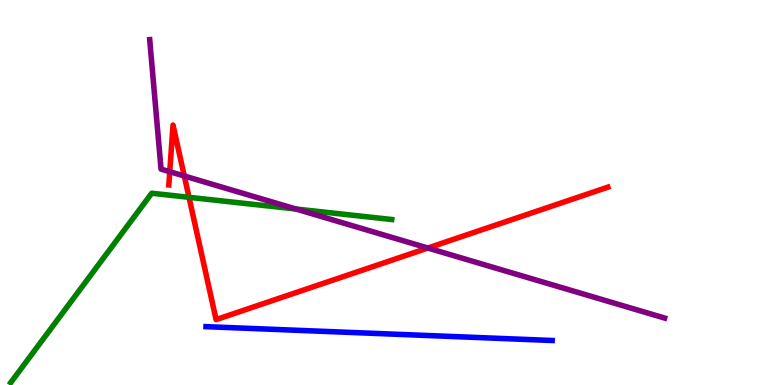[{'lines': ['blue', 'red'], 'intersections': []}, {'lines': ['green', 'red'], 'intersections': [{'x': 2.44, 'y': 4.87}]}, {'lines': ['purple', 'red'], 'intersections': [{'x': 2.19, 'y': 5.54}, {'x': 2.38, 'y': 5.43}, {'x': 5.52, 'y': 3.56}]}, {'lines': ['blue', 'green'], 'intersections': []}, {'lines': ['blue', 'purple'], 'intersections': []}, {'lines': ['green', 'purple'], 'intersections': [{'x': 3.82, 'y': 4.57}]}]